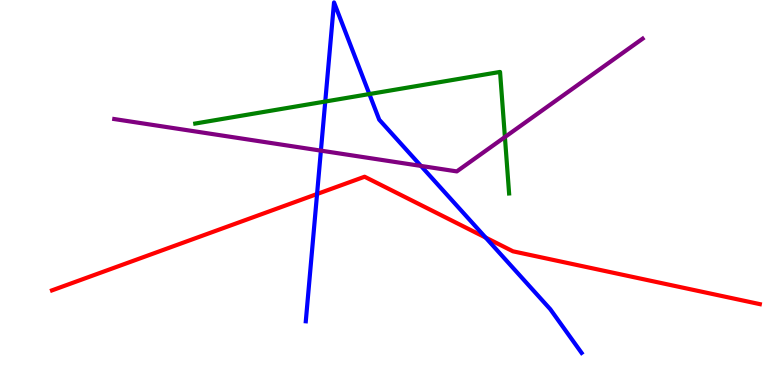[{'lines': ['blue', 'red'], 'intersections': [{'x': 4.09, 'y': 4.96}, {'x': 6.27, 'y': 3.83}]}, {'lines': ['green', 'red'], 'intersections': []}, {'lines': ['purple', 'red'], 'intersections': []}, {'lines': ['blue', 'green'], 'intersections': [{'x': 4.2, 'y': 7.36}, {'x': 4.77, 'y': 7.56}]}, {'lines': ['blue', 'purple'], 'intersections': [{'x': 4.14, 'y': 6.09}, {'x': 5.43, 'y': 5.69}]}, {'lines': ['green', 'purple'], 'intersections': [{'x': 6.51, 'y': 6.44}]}]